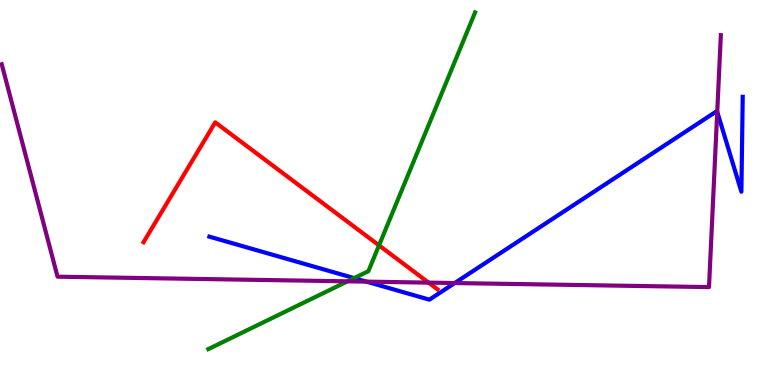[{'lines': ['blue', 'red'], 'intersections': []}, {'lines': ['green', 'red'], 'intersections': [{'x': 4.89, 'y': 3.63}]}, {'lines': ['purple', 'red'], 'intersections': [{'x': 5.53, 'y': 2.66}]}, {'lines': ['blue', 'green'], 'intersections': [{'x': 4.57, 'y': 2.78}]}, {'lines': ['blue', 'purple'], 'intersections': [{'x': 4.73, 'y': 2.68}, {'x': 5.87, 'y': 2.65}, {'x': 9.25, 'y': 7.09}]}, {'lines': ['green', 'purple'], 'intersections': [{'x': 4.48, 'y': 2.69}]}]